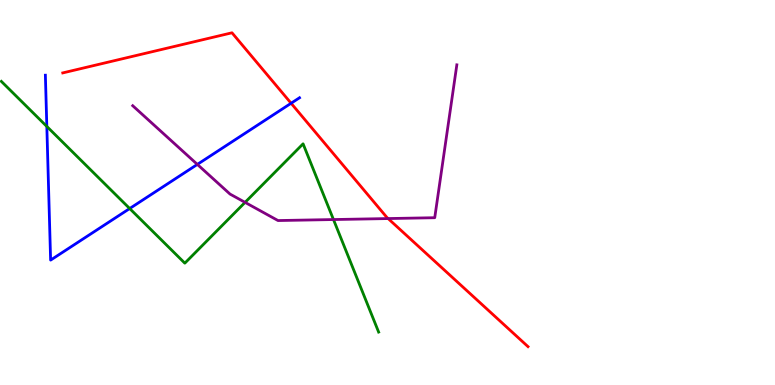[{'lines': ['blue', 'red'], 'intersections': [{'x': 3.76, 'y': 7.32}]}, {'lines': ['green', 'red'], 'intersections': []}, {'lines': ['purple', 'red'], 'intersections': [{'x': 5.01, 'y': 4.32}]}, {'lines': ['blue', 'green'], 'intersections': [{'x': 0.604, 'y': 6.72}, {'x': 1.67, 'y': 4.58}]}, {'lines': ['blue', 'purple'], 'intersections': [{'x': 2.55, 'y': 5.73}]}, {'lines': ['green', 'purple'], 'intersections': [{'x': 3.16, 'y': 4.74}, {'x': 4.3, 'y': 4.3}]}]